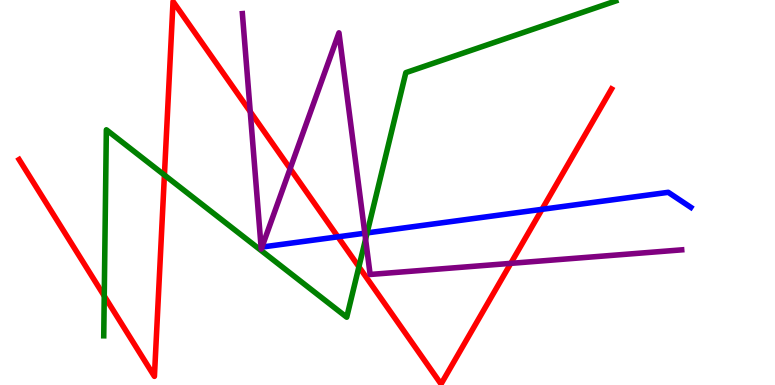[{'lines': ['blue', 'red'], 'intersections': [{'x': 4.36, 'y': 3.85}, {'x': 6.99, 'y': 4.56}]}, {'lines': ['green', 'red'], 'intersections': [{'x': 1.35, 'y': 2.31}, {'x': 2.12, 'y': 5.45}, {'x': 4.63, 'y': 3.07}]}, {'lines': ['purple', 'red'], 'intersections': [{'x': 3.23, 'y': 7.1}, {'x': 3.74, 'y': 5.62}, {'x': 6.59, 'y': 3.16}]}, {'lines': ['blue', 'green'], 'intersections': [{'x': 4.74, 'y': 3.95}]}, {'lines': ['blue', 'purple'], 'intersections': [{'x': 4.71, 'y': 3.94}]}, {'lines': ['green', 'purple'], 'intersections': [{'x': 4.72, 'y': 3.79}]}]